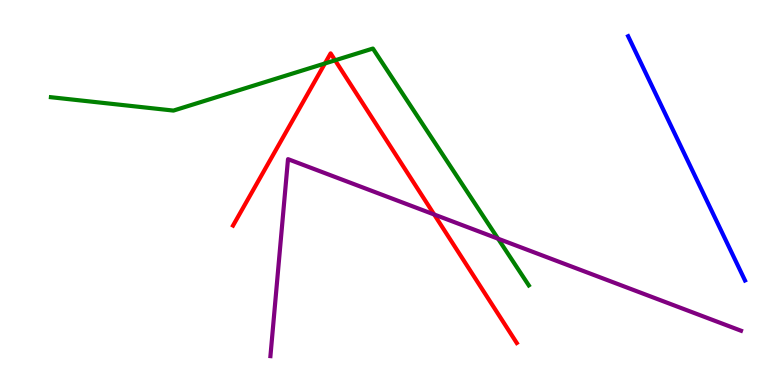[{'lines': ['blue', 'red'], 'intersections': []}, {'lines': ['green', 'red'], 'intersections': [{'x': 4.19, 'y': 8.35}, {'x': 4.32, 'y': 8.43}]}, {'lines': ['purple', 'red'], 'intersections': [{'x': 5.6, 'y': 4.43}]}, {'lines': ['blue', 'green'], 'intersections': []}, {'lines': ['blue', 'purple'], 'intersections': []}, {'lines': ['green', 'purple'], 'intersections': [{'x': 6.43, 'y': 3.8}]}]